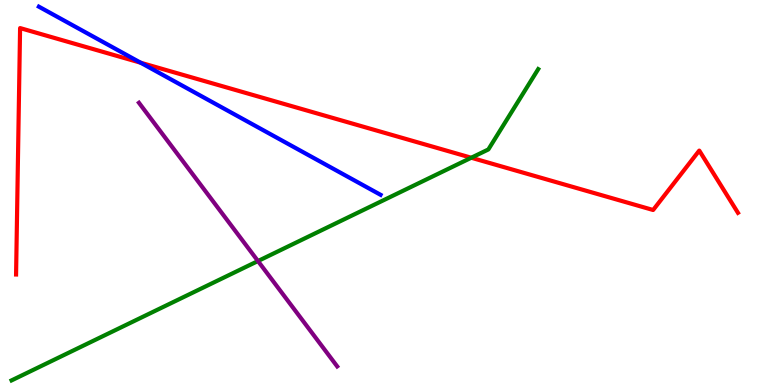[{'lines': ['blue', 'red'], 'intersections': [{'x': 1.82, 'y': 8.37}]}, {'lines': ['green', 'red'], 'intersections': [{'x': 6.08, 'y': 5.9}]}, {'lines': ['purple', 'red'], 'intersections': []}, {'lines': ['blue', 'green'], 'intersections': []}, {'lines': ['blue', 'purple'], 'intersections': []}, {'lines': ['green', 'purple'], 'intersections': [{'x': 3.33, 'y': 3.22}]}]